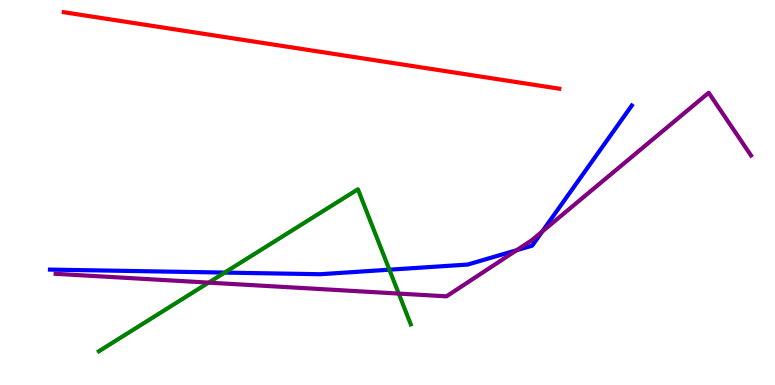[{'lines': ['blue', 'red'], 'intersections': []}, {'lines': ['green', 'red'], 'intersections': []}, {'lines': ['purple', 'red'], 'intersections': []}, {'lines': ['blue', 'green'], 'intersections': [{'x': 2.9, 'y': 2.92}, {'x': 5.02, 'y': 3.0}]}, {'lines': ['blue', 'purple'], 'intersections': [{'x': 6.67, 'y': 3.5}, {'x': 7.0, 'y': 3.98}]}, {'lines': ['green', 'purple'], 'intersections': [{'x': 2.69, 'y': 2.66}, {'x': 5.14, 'y': 2.37}]}]